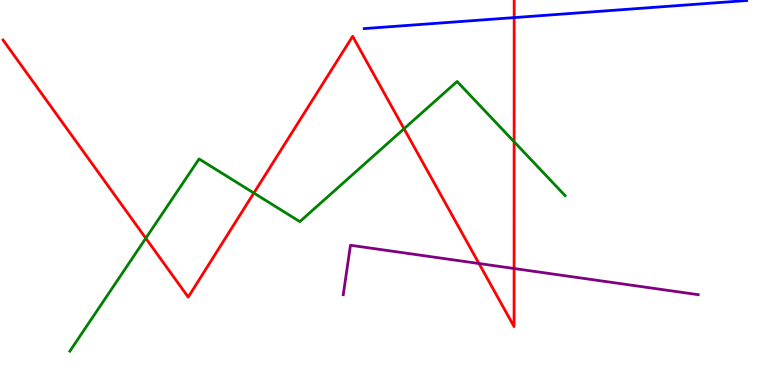[{'lines': ['blue', 'red'], 'intersections': [{'x': 6.63, 'y': 9.54}]}, {'lines': ['green', 'red'], 'intersections': [{'x': 1.88, 'y': 3.81}, {'x': 3.28, 'y': 4.99}, {'x': 5.21, 'y': 6.66}, {'x': 6.63, 'y': 6.32}]}, {'lines': ['purple', 'red'], 'intersections': [{'x': 6.18, 'y': 3.16}, {'x': 6.63, 'y': 3.03}]}, {'lines': ['blue', 'green'], 'intersections': []}, {'lines': ['blue', 'purple'], 'intersections': []}, {'lines': ['green', 'purple'], 'intersections': []}]